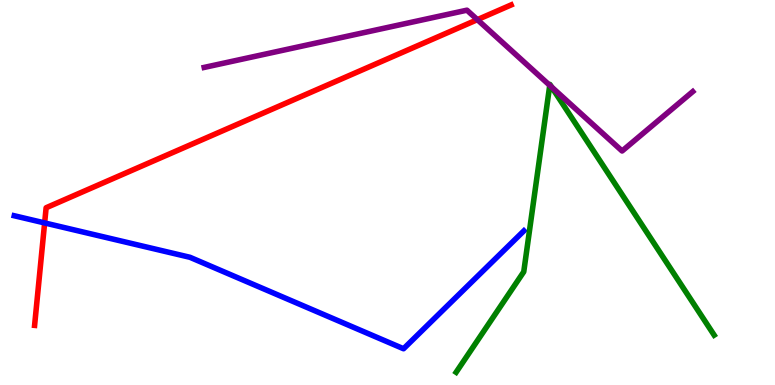[{'lines': ['blue', 'red'], 'intersections': [{'x': 0.576, 'y': 4.21}]}, {'lines': ['green', 'red'], 'intersections': []}, {'lines': ['purple', 'red'], 'intersections': [{'x': 6.16, 'y': 9.49}]}, {'lines': ['blue', 'green'], 'intersections': []}, {'lines': ['blue', 'purple'], 'intersections': []}, {'lines': ['green', 'purple'], 'intersections': [{'x': 7.09, 'y': 7.78}, {'x': 7.12, 'y': 7.74}]}]